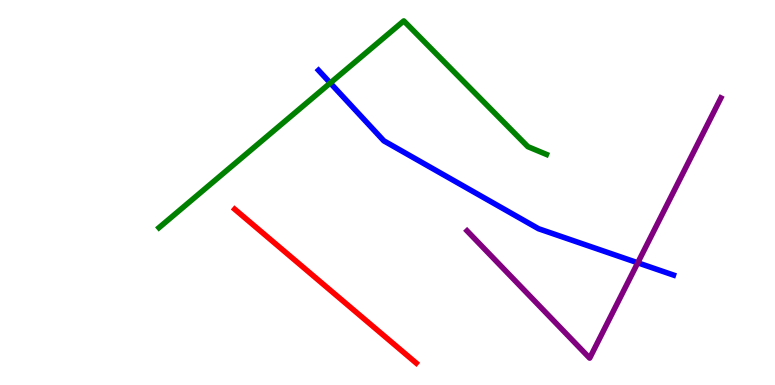[{'lines': ['blue', 'red'], 'intersections': []}, {'lines': ['green', 'red'], 'intersections': []}, {'lines': ['purple', 'red'], 'intersections': []}, {'lines': ['blue', 'green'], 'intersections': [{'x': 4.26, 'y': 7.84}]}, {'lines': ['blue', 'purple'], 'intersections': [{'x': 8.23, 'y': 3.17}]}, {'lines': ['green', 'purple'], 'intersections': []}]